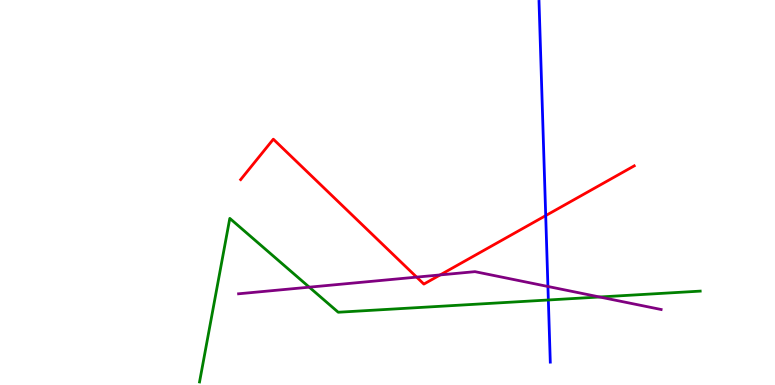[{'lines': ['blue', 'red'], 'intersections': [{'x': 7.04, 'y': 4.4}]}, {'lines': ['green', 'red'], 'intersections': []}, {'lines': ['purple', 'red'], 'intersections': [{'x': 5.38, 'y': 2.8}, {'x': 5.68, 'y': 2.86}]}, {'lines': ['blue', 'green'], 'intersections': [{'x': 7.08, 'y': 2.21}]}, {'lines': ['blue', 'purple'], 'intersections': [{'x': 7.07, 'y': 2.56}]}, {'lines': ['green', 'purple'], 'intersections': [{'x': 3.99, 'y': 2.54}, {'x': 7.74, 'y': 2.29}]}]